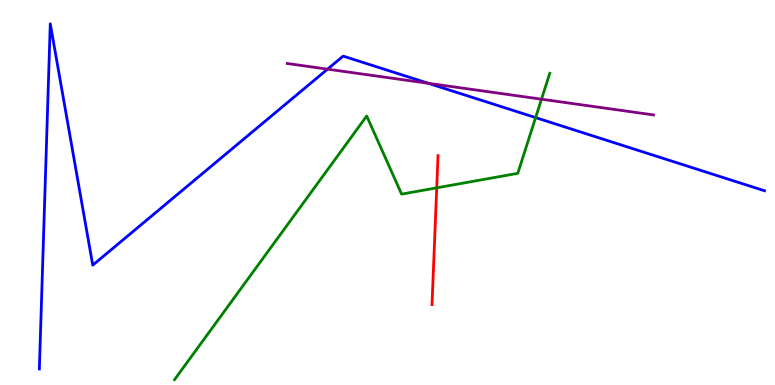[{'lines': ['blue', 'red'], 'intersections': []}, {'lines': ['green', 'red'], 'intersections': [{'x': 5.64, 'y': 5.12}]}, {'lines': ['purple', 'red'], 'intersections': []}, {'lines': ['blue', 'green'], 'intersections': [{'x': 6.91, 'y': 6.95}]}, {'lines': ['blue', 'purple'], 'intersections': [{'x': 4.23, 'y': 8.2}, {'x': 5.53, 'y': 7.84}]}, {'lines': ['green', 'purple'], 'intersections': [{'x': 6.99, 'y': 7.42}]}]